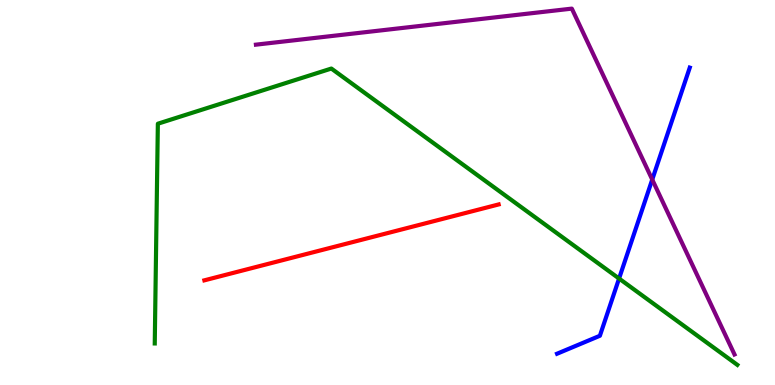[{'lines': ['blue', 'red'], 'intersections': []}, {'lines': ['green', 'red'], 'intersections': []}, {'lines': ['purple', 'red'], 'intersections': []}, {'lines': ['blue', 'green'], 'intersections': [{'x': 7.99, 'y': 2.77}]}, {'lines': ['blue', 'purple'], 'intersections': [{'x': 8.42, 'y': 5.34}]}, {'lines': ['green', 'purple'], 'intersections': []}]